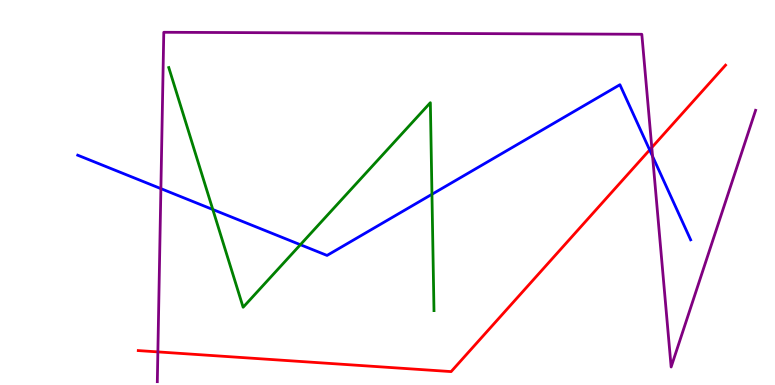[{'lines': ['blue', 'red'], 'intersections': [{'x': 8.38, 'y': 6.11}]}, {'lines': ['green', 'red'], 'intersections': []}, {'lines': ['purple', 'red'], 'intersections': [{'x': 2.04, 'y': 0.86}, {'x': 8.41, 'y': 6.17}]}, {'lines': ['blue', 'green'], 'intersections': [{'x': 2.75, 'y': 4.56}, {'x': 3.88, 'y': 3.64}, {'x': 5.57, 'y': 4.95}]}, {'lines': ['blue', 'purple'], 'intersections': [{'x': 2.08, 'y': 5.1}, {'x': 8.42, 'y': 5.94}]}, {'lines': ['green', 'purple'], 'intersections': []}]